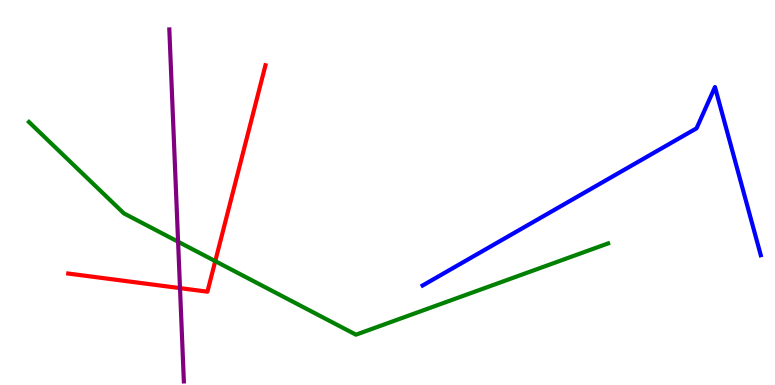[{'lines': ['blue', 'red'], 'intersections': []}, {'lines': ['green', 'red'], 'intersections': [{'x': 2.78, 'y': 3.22}]}, {'lines': ['purple', 'red'], 'intersections': [{'x': 2.32, 'y': 2.52}]}, {'lines': ['blue', 'green'], 'intersections': []}, {'lines': ['blue', 'purple'], 'intersections': []}, {'lines': ['green', 'purple'], 'intersections': [{'x': 2.3, 'y': 3.72}]}]